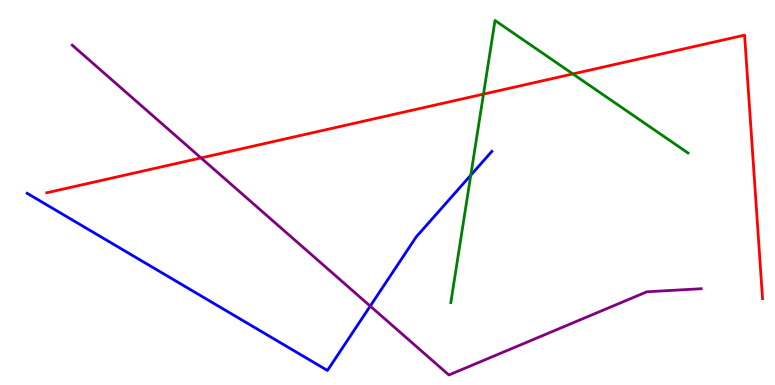[{'lines': ['blue', 'red'], 'intersections': []}, {'lines': ['green', 'red'], 'intersections': [{'x': 6.24, 'y': 7.56}, {'x': 7.39, 'y': 8.08}]}, {'lines': ['purple', 'red'], 'intersections': [{'x': 2.59, 'y': 5.9}]}, {'lines': ['blue', 'green'], 'intersections': [{'x': 6.07, 'y': 5.45}]}, {'lines': ['blue', 'purple'], 'intersections': [{'x': 4.78, 'y': 2.05}]}, {'lines': ['green', 'purple'], 'intersections': []}]